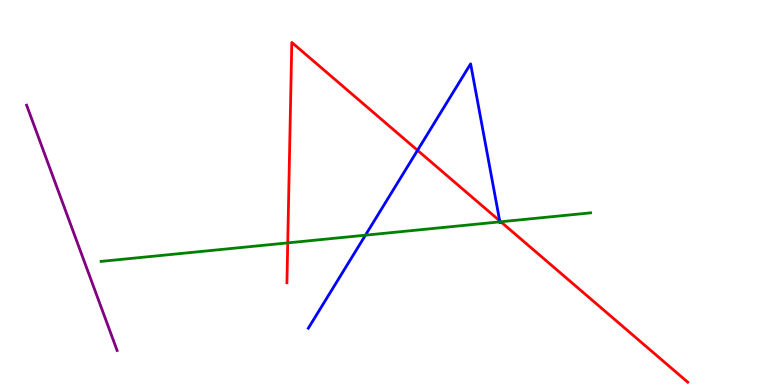[{'lines': ['blue', 'red'], 'intersections': [{'x': 5.39, 'y': 6.1}, {'x': 6.45, 'y': 4.26}]}, {'lines': ['green', 'red'], 'intersections': [{'x': 3.71, 'y': 3.69}, {'x': 6.46, 'y': 4.24}]}, {'lines': ['purple', 'red'], 'intersections': []}, {'lines': ['blue', 'green'], 'intersections': [{'x': 4.72, 'y': 3.89}, {'x': 6.45, 'y': 4.24}]}, {'lines': ['blue', 'purple'], 'intersections': []}, {'lines': ['green', 'purple'], 'intersections': []}]